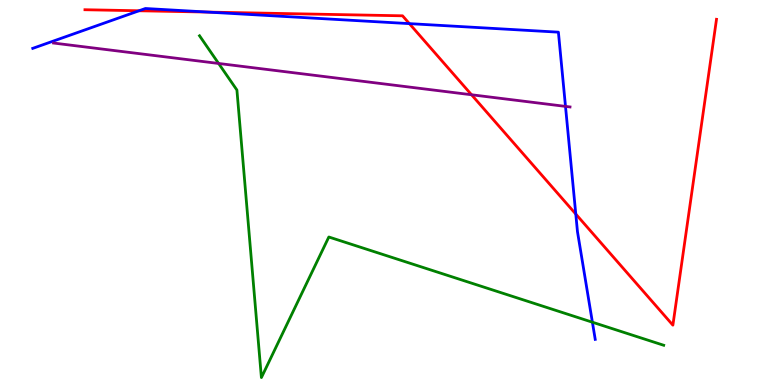[{'lines': ['blue', 'red'], 'intersections': [{'x': 1.79, 'y': 9.72}, {'x': 2.68, 'y': 9.69}, {'x': 5.28, 'y': 9.39}, {'x': 7.43, 'y': 4.44}]}, {'lines': ['green', 'red'], 'intersections': []}, {'lines': ['purple', 'red'], 'intersections': [{'x': 6.08, 'y': 7.54}]}, {'lines': ['blue', 'green'], 'intersections': [{'x': 7.64, 'y': 1.63}]}, {'lines': ['blue', 'purple'], 'intersections': [{'x': 7.3, 'y': 7.24}]}, {'lines': ['green', 'purple'], 'intersections': [{'x': 2.82, 'y': 8.35}]}]